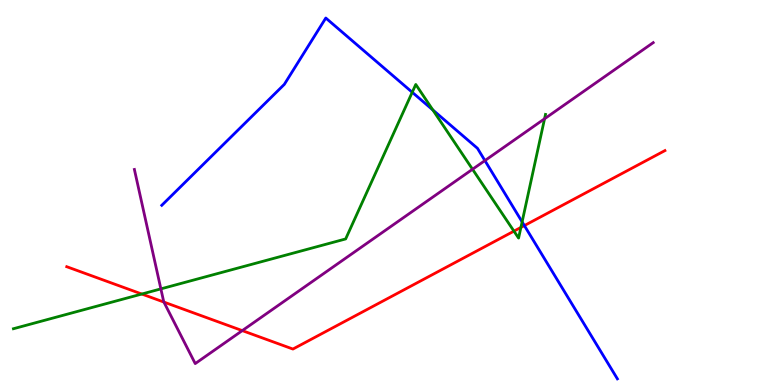[{'lines': ['blue', 'red'], 'intersections': [{'x': 6.77, 'y': 4.14}]}, {'lines': ['green', 'red'], 'intersections': [{'x': 1.83, 'y': 2.36}, {'x': 6.63, 'y': 4.0}, {'x': 6.72, 'y': 4.09}]}, {'lines': ['purple', 'red'], 'intersections': [{'x': 2.11, 'y': 2.15}, {'x': 3.13, 'y': 1.41}]}, {'lines': ['blue', 'green'], 'intersections': [{'x': 5.32, 'y': 7.6}, {'x': 5.59, 'y': 7.14}, {'x': 6.74, 'y': 4.24}]}, {'lines': ['blue', 'purple'], 'intersections': [{'x': 6.26, 'y': 5.83}]}, {'lines': ['green', 'purple'], 'intersections': [{'x': 2.08, 'y': 2.5}, {'x': 6.1, 'y': 5.6}, {'x': 7.03, 'y': 6.91}]}]